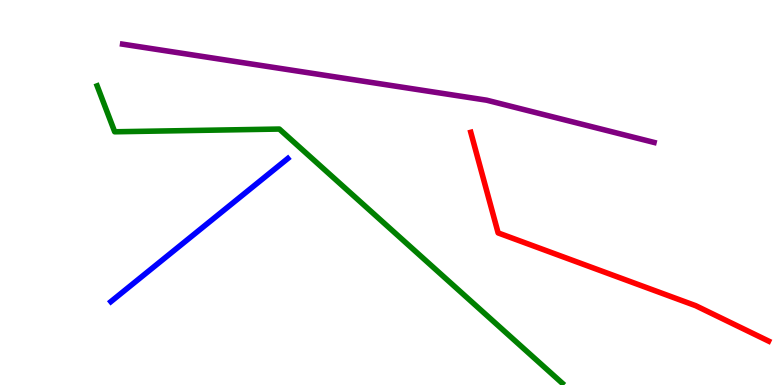[{'lines': ['blue', 'red'], 'intersections': []}, {'lines': ['green', 'red'], 'intersections': []}, {'lines': ['purple', 'red'], 'intersections': []}, {'lines': ['blue', 'green'], 'intersections': []}, {'lines': ['blue', 'purple'], 'intersections': []}, {'lines': ['green', 'purple'], 'intersections': []}]